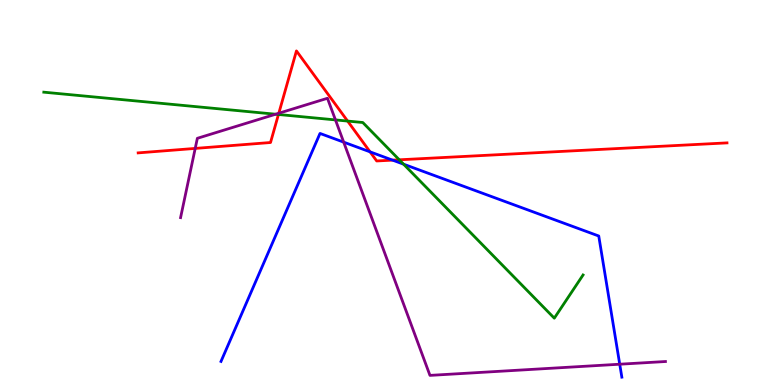[{'lines': ['blue', 'red'], 'intersections': [{'x': 4.77, 'y': 6.06}, {'x': 5.07, 'y': 5.84}]}, {'lines': ['green', 'red'], 'intersections': [{'x': 3.59, 'y': 7.03}, {'x': 4.49, 'y': 6.86}, {'x': 5.15, 'y': 5.85}]}, {'lines': ['purple', 'red'], 'intersections': [{'x': 2.52, 'y': 6.15}, {'x': 3.6, 'y': 7.06}]}, {'lines': ['blue', 'green'], 'intersections': [{'x': 5.21, 'y': 5.74}]}, {'lines': ['blue', 'purple'], 'intersections': [{'x': 4.43, 'y': 6.31}, {'x': 8.0, 'y': 0.54}]}, {'lines': ['green', 'purple'], 'intersections': [{'x': 3.56, 'y': 7.03}, {'x': 4.33, 'y': 6.89}]}]